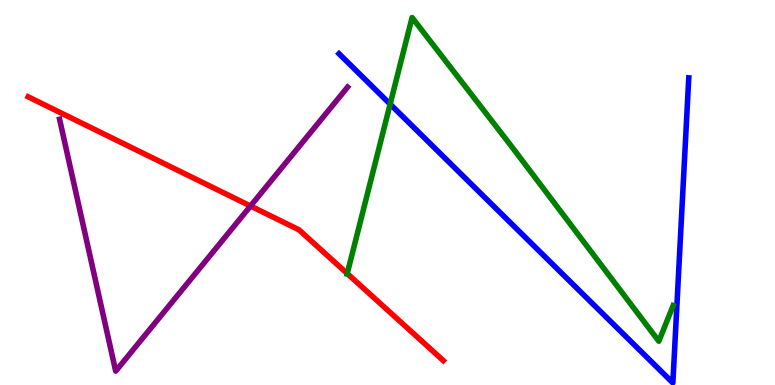[{'lines': ['blue', 'red'], 'intersections': []}, {'lines': ['green', 'red'], 'intersections': [{'x': 4.48, 'y': 2.9}]}, {'lines': ['purple', 'red'], 'intersections': [{'x': 3.23, 'y': 4.65}]}, {'lines': ['blue', 'green'], 'intersections': [{'x': 5.03, 'y': 7.3}]}, {'lines': ['blue', 'purple'], 'intersections': []}, {'lines': ['green', 'purple'], 'intersections': []}]